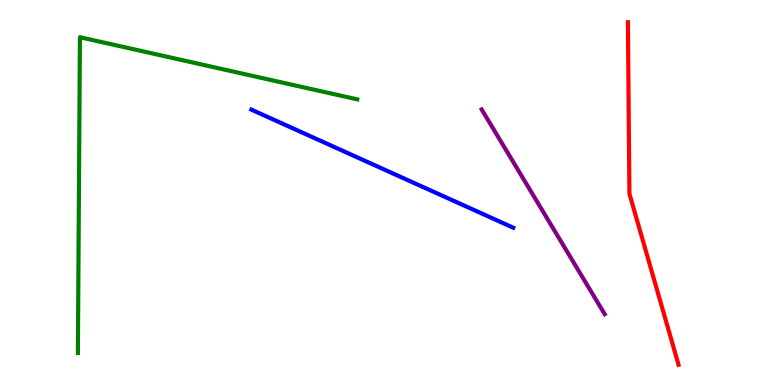[{'lines': ['blue', 'red'], 'intersections': []}, {'lines': ['green', 'red'], 'intersections': []}, {'lines': ['purple', 'red'], 'intersections': []}, {'lines': ['blue', 'green'], 'intersections': []}, {'lines': ['blue', 'purple'], 'intersections': []}, {'lines': ['green', 'purple'], 'intersections': []}]